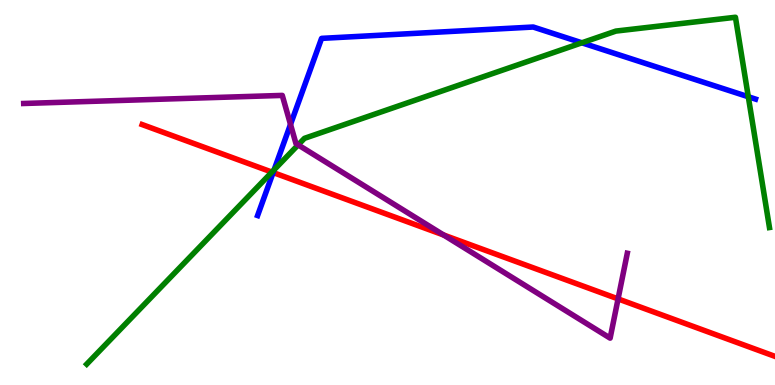[{'lines': ['blue', 'red'], 'intersections': [{'x': 3.52, 'y': 5.52}]}, {'lines': ['green', 'red'], 'intersections': [{'x': 3.51, 'y': 5.53}]}, {'lines': ['purple', 'red'], 'intersections': [{'x': 5.72, 'y': 3.9}, {'x': 7.98, 'y': 2.24}]}, {'lines': ['blue', 'green'], 'intersections': [{'x': 3.54, 'y': 5.59}, {'x': 7.51, 'y': 8.89}, {'x': 9.66, 'y': 7.49}]}, {'lines': ['blue', 'purple'], 'intersections': [{'x': 3.75, 'y': 6.77}]}, {'lines': ['green', 'purple'], 'intersections': [{'x': 3.85, 'y': 6.24}]}]